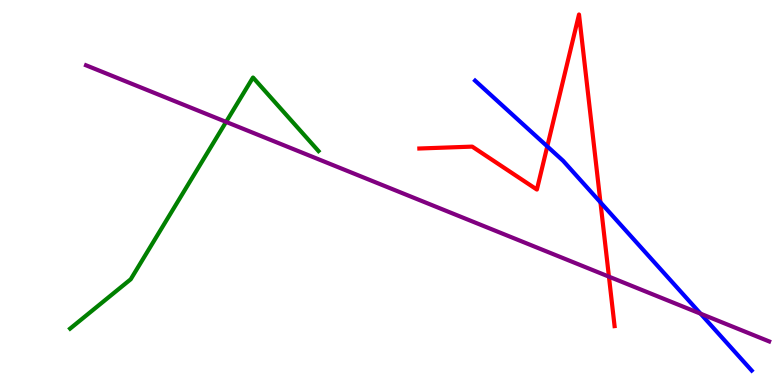[{'lines': ['blue', 'red'], 'intersections': [{'x': 7.06, 'y': 6.2}, {'x': 7.75, 'y': 4.74}]}, {'lines': ['green', 'red'], 'intersections': []}, {'lines': ['purple', 'red'], 'intersections': [{'x': 7.86, 'y': 2.81}]}, {'lines': ['blue', 'green'], 'intersections': []}, {'lines': ['blue', 'purple'], 'intersections': [{'x': 9.04, 'y': 1.85}]}, {'lines': ['green', 'purple'], 'intersections': [{'x': 2.92, 'y': 6.83}]}]